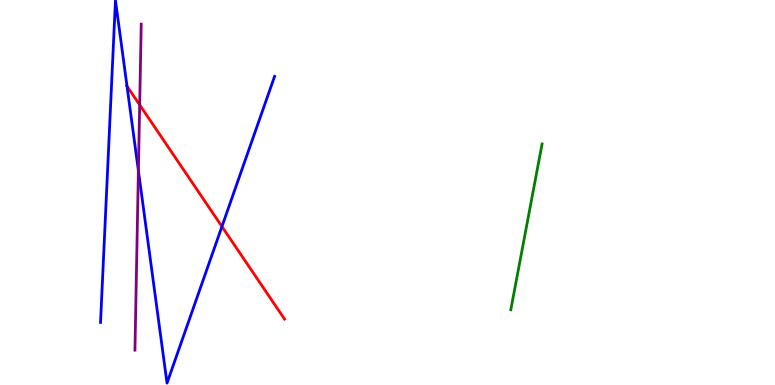[{'lines': ['blue', 'red'], 'intersections': [{'x': 1.64, 'y': 7.76}, {'x': 2.86, 'y': 4.12}]}, {'lines': ['green', 'red'], 'intersections': []}, {'lines': ['purple', 'red'], 'intersections': [{'x': 1.8, 'y': 7.28}]}, {'lines': ['blue', 'green'], 'intersections': []}, {'lines': ['blue', 'purple'], 'intersections': [{'x': 1.79, 'y': 5.57}]}, {'lines': ['green', 'purple'], 'intersections': []}]